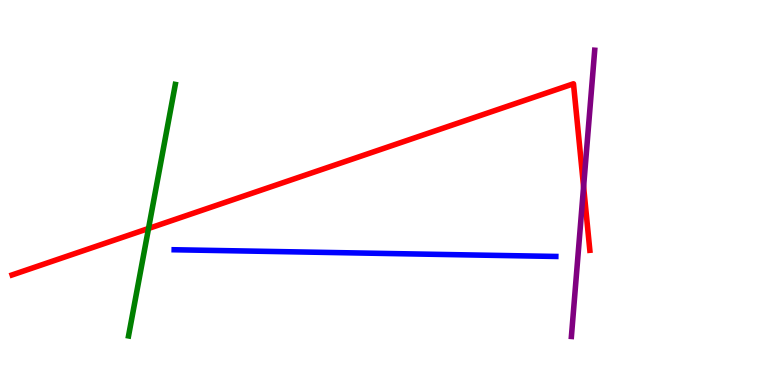[{'lines': ['blue', 'red'], 'intersections': []}, {'lines': ['green', 'red'], 'intersections': [{'x': 1.92, 'y': 4.07}]}, {'lines': ['purple', 'red'], 'intersections': [{'x': 7.53, 'y': 5.15}]}, {'lines': ['blue', 'green'], 'intersections': []}, {'lines': ['blue', 'purple'], 'intersections': []}, {'lines': ['green', 'purple'], 'intersections': []}]